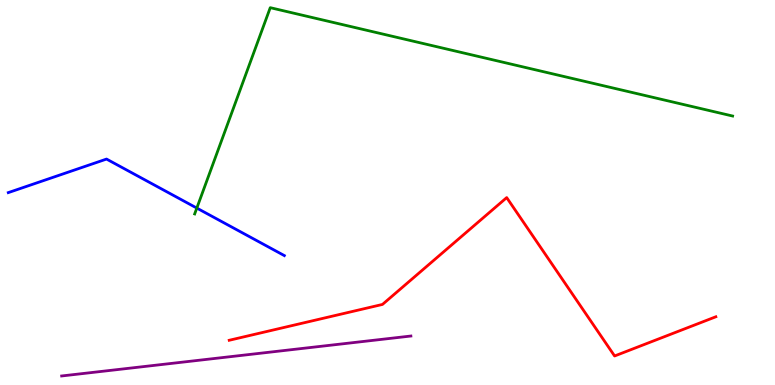[{'lines': ['blue', 'red'], 'intersections': []}, {'lines': ['green', 'red'], 'intersections': []}, {'lines': ['purple', 'red'], 'intersections': []}, {'lines': ['blue', 'green'], 'intersections': [{'x': 2.54, 'y': 4.6}]}, {'lines': ['blue', 'purple'], 'intersections': []}, {'lines': ['green', 'purple'], 'intersections': []}]